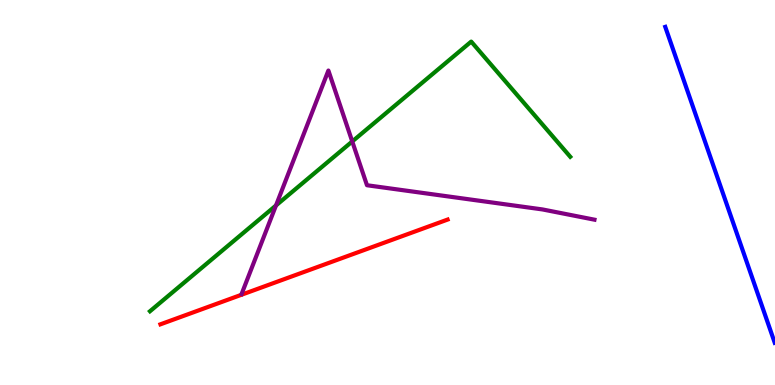[{'lines': ['blue', 'red'], 'intersections': []}, {'lines': ['green', 'red'], 'intersections': []}, {'lines': ['purple', 'red'], 'intersections': []}, {'lines': ['blue', 'green'], 'intersections': []}, {'lines': ['blue', 'purple'], 'intersections': []}, {'lines': ['green', 'purple'], 'intersections': [{'x': 3.56, 'y': 4.66}, {'x': 4.55, 'y': 6.33}]}]